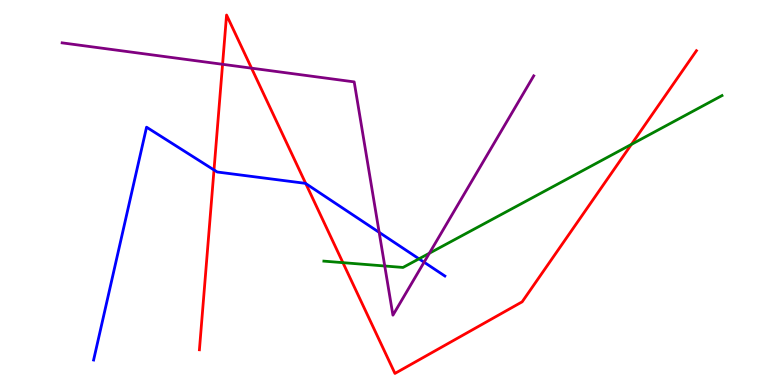[{'lines': ['blue', 'red'], 'intersections': [{'x': 2.76, 'y': 5.59}, {'x': 3.95, 'y': 5.23}]}, {'lines': ['green', 'red'], 'intersections': [{'x': 4.42, 'y': 3.18}, {'x': 8.15, 'y': 6.25}]}, {'lines': ['purple', 'red'], 'intersections': [{'x': 2.87, 'y': 8.33}, {'x': 3.25, 'y': 8.23}]}, {'lines': ['blue', 'green'], 'intersections': [{'x': 5.41, 'y': 3.28}]}, {'lines': ['blue', 'purple'], 'intersections': [{'x': 4.89, 'y': 3.96}, {'x': 5.47, 'y': 3.19}]}, {'lines': ['green', 'purple'], 'intersections': [{'x': 4.96, 'y': 3.09}, {'x': 5.54, 'y': 3.42}]}]